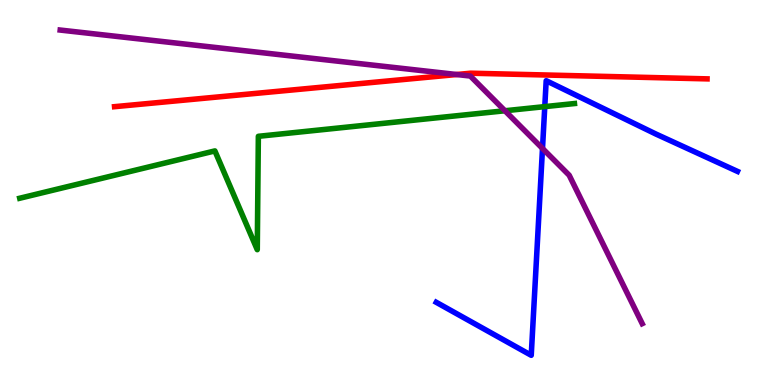[{'lines': ['blue', 'red'], 'intersections': []}, {'lines': ['green', 'red'], 'intersections': []}, {'lines': ['purple', 'red'], 'intersections': [{'x': 5.89, 'y': 8.06}]}, {'lines': ['blue', 'green'], 'intersections': [{'x': 7.03, 'y': 7.23}]}, {'lines': ['blue', 'purple'], 'intersections': [{'x': 7.0, 'y': 6.14}]}, {'lines': ['green', 'purple'], 'intersections': [{'x': 6.52, 'y': 7.12}]}]